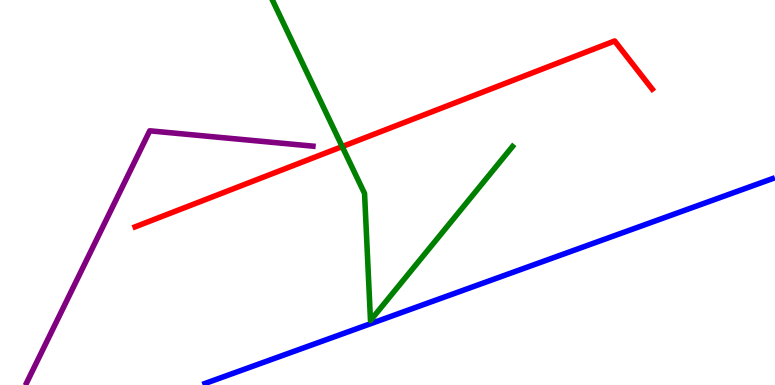[{'lines': ['blue', 'red'], 'intersections': []}, {'lines': ['green', 'red'], 'intersections': [{'x': 4.42, 'y': 6.19}]}, {'lines': ['purple', 'red'], 'intersections': []}, {'lines': ['blue', 'green'], 'intersections': []}, {'lines': ['blue', 'purple'], 'intersections': []}, {'lines': ['green', 'purple'], 'intersections': []}]